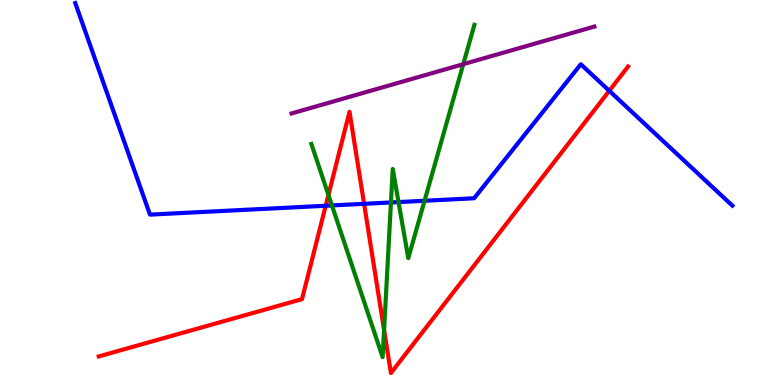[{'lines': ['blue', 'red'], 'intersections': [{'x': 4.2, 'y': 4.66}, {'x': 4.7, 'y': 4.71}, {'x': 7.86, 'y': 7.64}]}, {'lines': ['green', 'red'], 'intersections': [{'x': 4.24, 'y': 4.94}, {'x': 4.96, 'y': 1.43}]}, {'lines': ['purple', 'red'], 'intersections': []}, {'lines': ['blue', 'green'], 'intersections': [{'x': 4.28, 'y': 4.66}, {'x': 5.04, 'y': 4.74}, {'x': 5.14, 'y': 4.75}, {'x': 5.48, 'y': 4.79}]}, {'lines': ['blue', 'purple'], 'intersections': []}, {'lines': ['green', 'purple'], 'intersections': [{'x': 5.98, 'y': 8.33}]}]